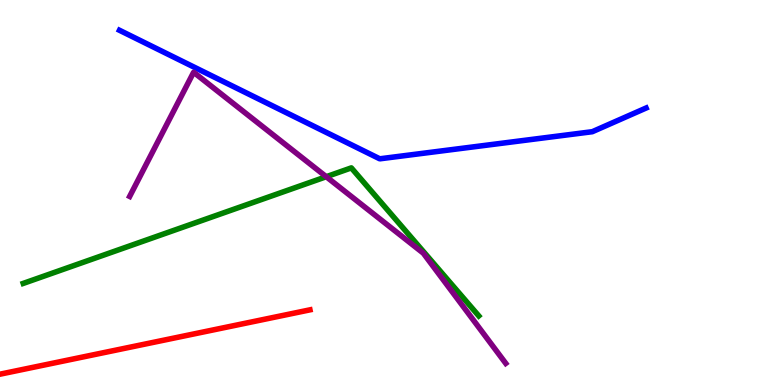[{'lines': ['blue', 'red'], 'intersections': []}, {'lines': ['green', 'red'], 'intersections': []}, {'lines': ['purple', 'red'], 'intersections': []}, {'lines': ['blue', 'green'], 'intersections': []}, {'lines': ['blue', 'purple'], 'intersections': []}, {'lines': ['green', 'purple'], 'intersections': [{'x': 4.21, 'y': 5.41}]}]